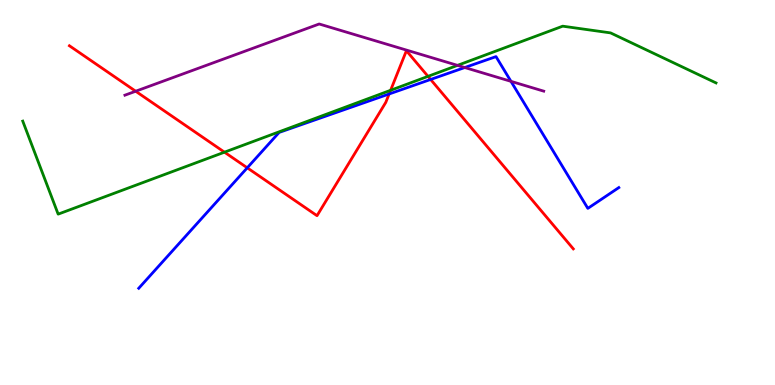[{'lines': ['blue', 'red'], 'intersections': [{'x': 3.19, 'y': 5.64}, {'x': 5.02, 'y': 7.56}, {'x': 5.56, 'y': 7.94}]}, {'lines': ['green', 'red'], 'intersections': [{'x': 2.9, 'y': 6.05}, {'x': 5.04, 'y': 7.65}, {'x': 5.52, 'y': 8.02}]}, {'lines': ['purple', 'red'], 'intersections': [{'x': 1.75, 'y': 7.63}]}, {'lines': ['blue', 'green'], 'intersections': []}, {'lines': ['blue', 'purple'], 'intersections': [{'x': 6.0, 'y': 8.25}, {'x': 6.59, 'y': 7.89}]}, {'lines': ['green', 'purple'], 'intersections': [{'x': 5.9, 'y': 8.3}]}]